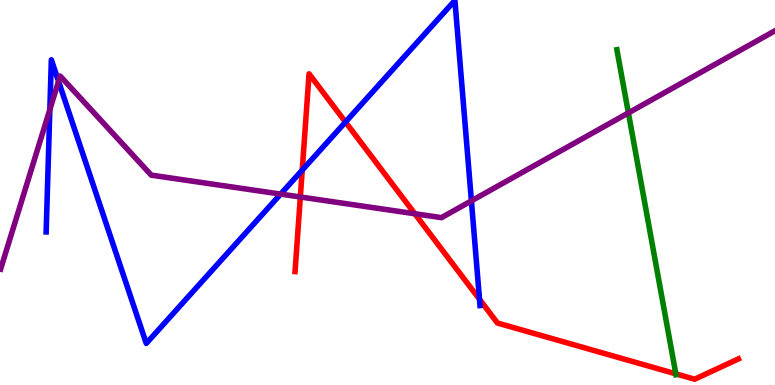[{'lines': ['blue', 'red'], 'intersections': [{'x': 3.9, 'y': 5.58}, {'x': 4.46, 'y': 6.83}, {'x': 6.19, 'y': 2.23}]}, {'lines': ['green', 'red'], 'intersections': [{'x': 8.72, 'y': 0.29}]}, {'lines': ['purple', 'red'], 'intersections': [{'x': 3.88, 'y': 4.88}, {'x': 5.35, 'y': 4.45}]}, {'lines': ['blue', 'green'], 'intersections': []}, {'lines': ['blue', 'purple'], 'intersections': [{'x': 0.643, 'y': 7.15}, {'x': 0.756, 'y': 7.89}, {'x': 3.62, 'y': 4.96}, {'x': 6.08, 'y': 4.78}]}, {'lines': ['green', 'purple'], 'intersections': [{'x': 8.11, 'y': 7.07}]}]